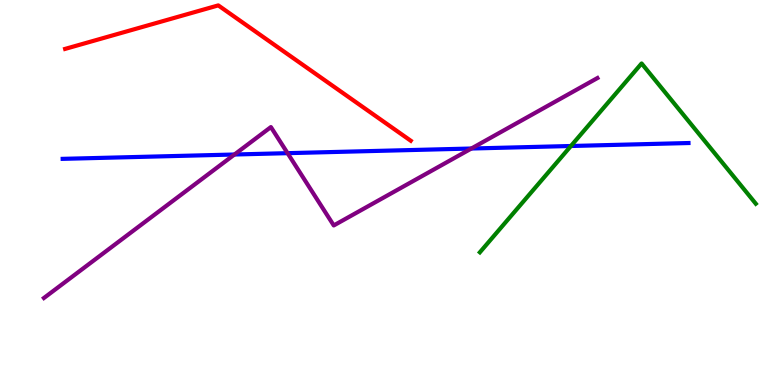[{'lines': ['blue', 'red'], 'intersections': []}, {'lines': ['green', 'red'], 'intersections': []}, {'lines': ['purple', 'red'], 'intersections': []}, {'lines': ['blue', 'green'], 'intersections': [{'x': 7.37, 'y': 6.21}]}, {'lines': ['blue', 'purple'], 'intersections': [{'x': 3.03, 'y': 5.99}, {'x': 3.71, 'y': 6.02}, {'x': 6.08, 'y': 6.14}]}, {'lines': ['green', 'purple'], 'intersections': []}]